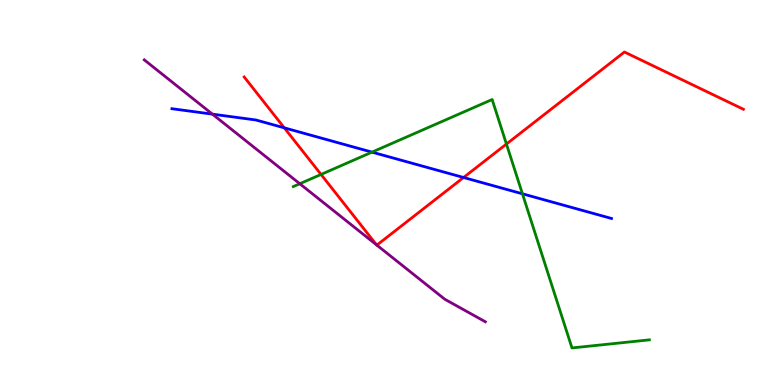[{'lines': ['blue', 'red'], 'intersections': [{'x': 3.67, 'y': 6.68}, {'x': 5.98, 'y': 5.39}]}, {'lines': ['green', 'red'], 'intersections': [{'x': 4.14, 'y': 5.47}, {'x': 6.53, 'y': 6.26}]}, {'lines': ['purple', 'red'], 'intersections': [{'x': 4.86, 'y': 3.64}, {'x': 4.86, 'y': 3.63}]}, {'lines': ['blue', 'green'], 'intersections': [{'x': 4.8, 'y': 6.05}, {'x': 6.74, 'y': 4.97}]}, {'lines': ['blue', 'purple'], 'intersections': [{'x': 2.74, 'y': 7.04}]}, {'lines': ['green', 'purple'], 'intersections': [{'x': 3.87, 'y': 5.23}]}]